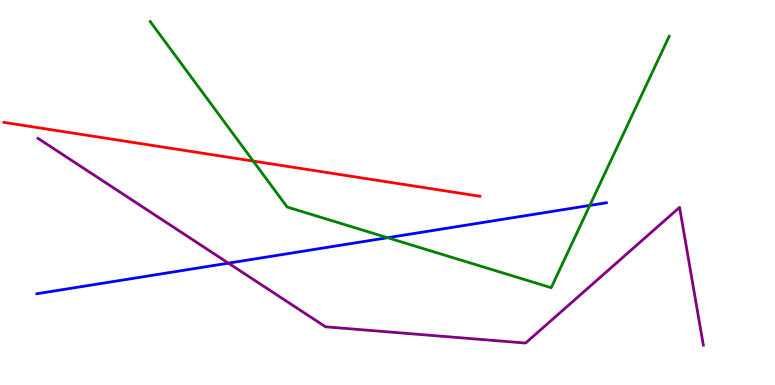[{'lines': ['blue', 'red'], 'intersections': []}, {'lines': ['green', 'red'], 'intersections': [{'x': 3.27, 'y': 5.82}]}, {'lines': ['purple', 'red'], 'intersections': []}, {'lines': ['blue', 'green'], 'intersections': [{'x': 5.0, 'y': 3.83}, {'x': 7.61, 'y': 4.66}]}, {'lines': ['blue', 'purple'], 'intersections': [{'x': 2.95, 'y': 3.17}]}, {'lines': ['green', 'purple'], 'intersections': []}]